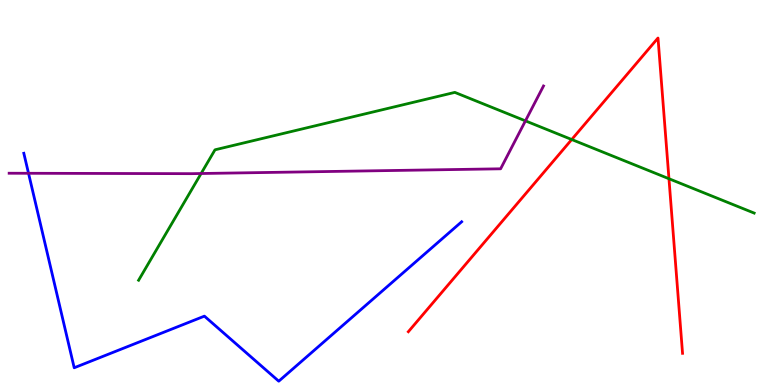[{'lines': ['blue', 'red'], 'intersections': []}, {'lines': ['green', 'red'], 'intersections': [{'x': 7.38, 'y': 6.38}, {'x': 8.63, 'y': 5.36}]}, {'lines': ['purple', 'red'], 'intersections': []}, {'lines': ['blue', 'green'], 'intersections': []}, {'lines': ['blue', 'purple'], 'intersections': [{'x': 0.368, 'y': 5.5}]}, {'lines': ['green', 'purple'], 'intersections': [{'x': 2.6, 'y': 5.49}, {'x': 6.78, 'y': 6.86}]}]